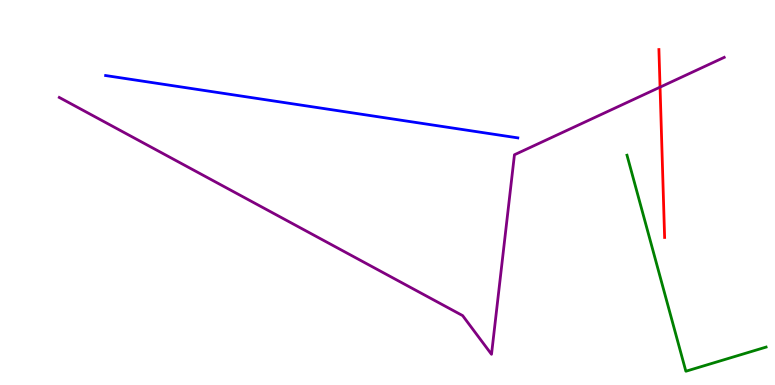[{'lines': ['blue', 'red'], 'intersections': []}, {'lines': ['green', 'red'], 'intersections': []}, {'lines': ['purple', 'red'], 'intersections': [{'x': 8.52, 'y': 7.74}]}, {'lines': ['blue', 'green'], 'intersections': []}, {'lines': ['blue', 'purple'], 'intersections': []}, {'lines': ['green', 'purple'], 'intersections': []}]